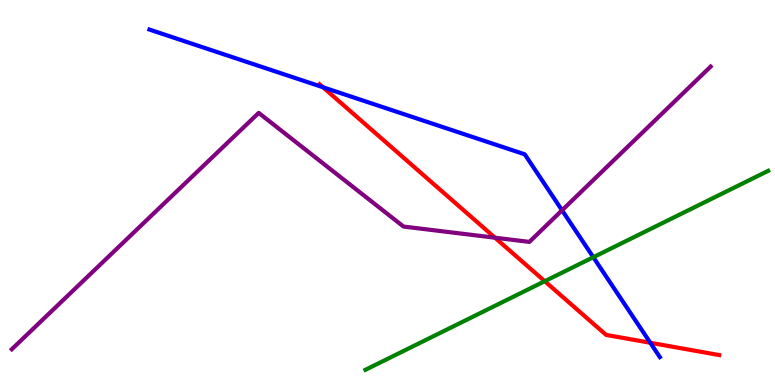[{'lines': ['blue', 'red'], 'intersections': [{'x': 4.17, 'y': 7.73}, {'x': 8.39, 'y': 1.1}]}, {'lines': ['green', 'red'], 'intersections': [{'x': 7.03, 'y': 2.7}]}, {'lines': ['purple', 'red'], 'intersections': [{'x': 6.39, 'y': 3.83}]}, {'lines': ['blue', 'green'], 'intersections': [{'x': 7.66, 'y': 3.32}]}, {'lines': ['blue', 'purple'], 'intersections': [{'x': 7.25, 'y': 4.54}]}, {'lines': ['green', 'purple'], 'intersections': []}]